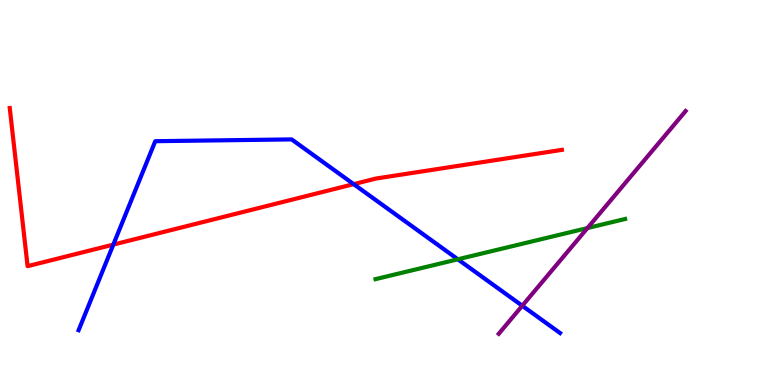[{'lines': ['blue', 'red'], 'intersections': [{'x': 1.46, 'y': 3.65}, {'x': 4.56, 'y': 5.22}]}, {'lines': ['green', 'red'], 'intersections': []}, {'lines': ['purple', 'red'], 'intersections': []}, {'lines': ['blue', 'green'], 'intersections': [{'x': 5.91, 'y': 3.27}]}, {'lines': ['blue', 'purple'], 'intersections': [{'x': 6.74, 'y': 2.06}]}, {'lines': ['green', 'purple'], 'intersections': [{'x': 7.58, 'y': 4.08}]}]